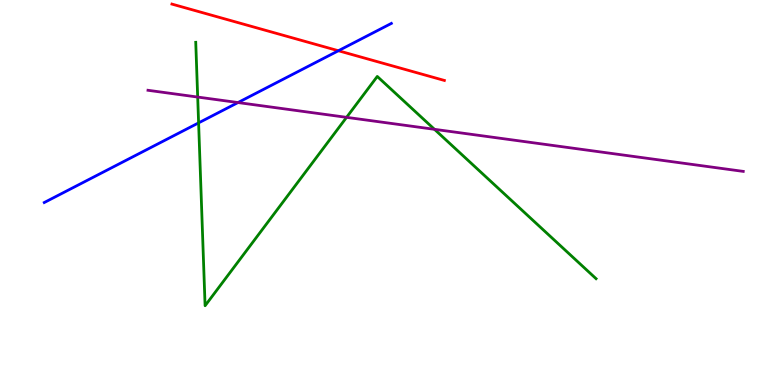[{'lines': ['blue', 'red'], 'intersections': [{'x': 4.37, 'y': 8.68}]}, {'lines': ['green', 'red'], 'intersections': []}, {'lines': ['purple', 'red'], 'intersections': []}, {'lines': ['blue', 'green'], 'intersections': [{'x': 2.56, 'y': 6.81}]}, {'lines': ['blue', 'purple'], 'intersections': [{'x': 3.07, 'y': 7.34}]}, {'lines': ['green', 'purple'], 'intersections': [{'x': 2.55, 'y': 7.48}, {'x': 4.47, 'y': 6.95}, {'x': 5.61, 'y': 6.64}]}]